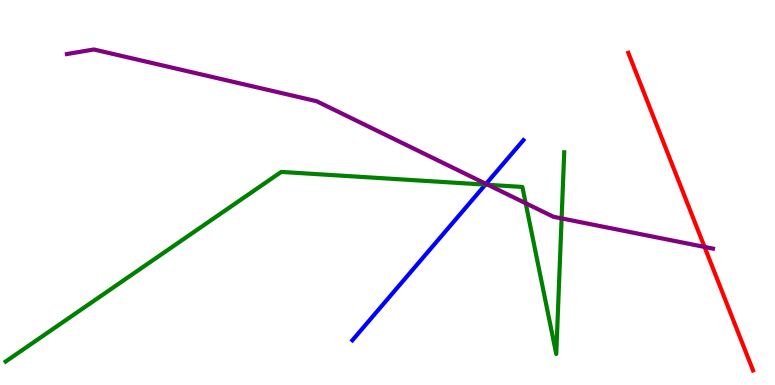[{'lines': ['blue', 'red'], 'intersections': []}, {'lines': ['green', 'red'], 'intersections': []}, {'lines': ['purple', 'red'], 'intersections': [{'x': 9.09, 'y': 3.59}]}, {'lines': ['blue', 'green'], 'intersections': [{'x': 6.26, 'y': 5.2}]}, {'lines': ['blue', 'purple'], 'intersections': [{'x': 6.27, 'y': 5.22}]}, {'lines': ['green', 'purple'], 'intersections': [{'x': 6.3, 'y': 5.2}, {'x': 6.78, 'y': 4.72}, {'x': 7.25, 'y': 4.33}]}]